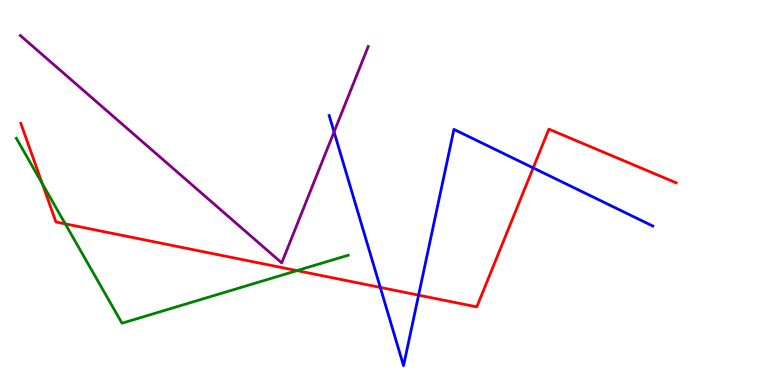[{'lines': ['blue', 'red'], 'intersections': [{'x': 4.91, 'y': 2.53}, {'x': 5.4, 'y': 2.33}, {'x': 6.88, 'y': 5.64}]}, {'lines': ['green', 'red'], 'intersections': [{'x': 0.546, 'y': 5.23}, {'x': 0.842, 'y': 4.19}, {'x': 3.83, 'y': 2.97}]}, {'lines': ['purple', 'red'], 'intersections': []}, {'lines': ['blue', 'green'], 'intersections': []}, {'lines': ['blue', 'purple'], 'intersections': [{'x': 4.31, 'y': 6.57}]}, {'lines': ['green', 'purple'], 'intersections': []}]